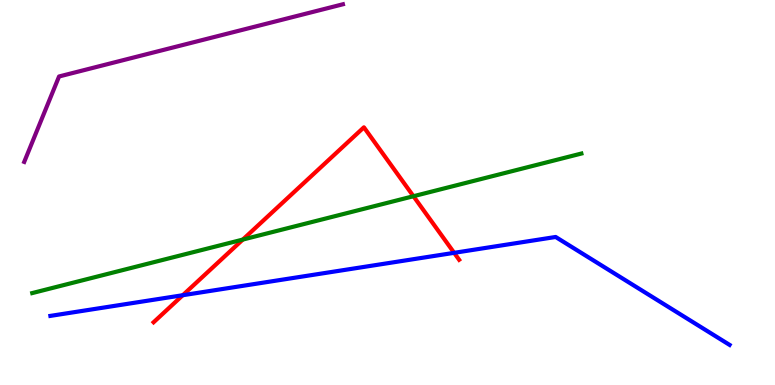[{'lines': ['blue', 'red'], 'intersections': [{'x': 2.36, 'y': 2.33}, {'x': 5.86, 'y': 3.43}]}, {'lines': ['green', 'red'], 'intersections': [{'x': 3.13, 'y': 3.78}, {'x': 5.33, 'y': 4.9}]}, {'lines': ['purple', 'red'], 'intersections': []}, {'lines': ['blue', 'green'], 'intersections': []}, {'lines': ['blue', 'purple'], 'intersections': []}, {'lines': ['green', 'purple'], 'intersections': []}]